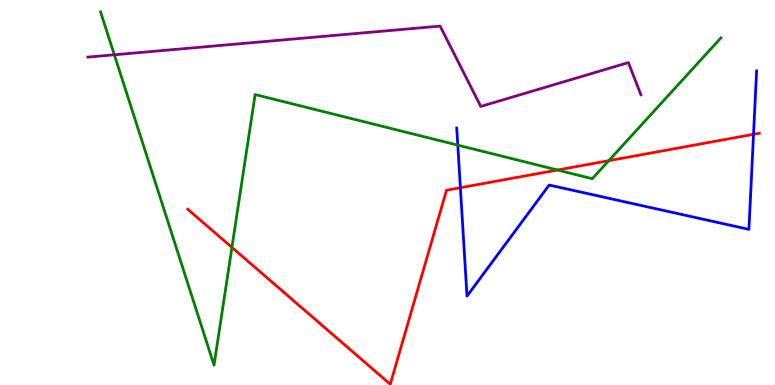[{'lines': ['blue', 'red'], 'intersections': [{'x': 5.94, 'y': 5.12}, {'x': 9.72, 'y': 6.51}]}, {'lines': ['green', 'red'], 'intersections': [{'x': 2.99, 'y': 3.57}, {'x': 7.19, 'y': 5.58}, {'x': 7.86, 'y': 5.83}]}, {'lines': ['purple', 'red'], 'intersections': []}, {'lines': ['blue', 'green'], 'intersections': [{'x': 5.91, 'y': 6.23}]}, {'lines': ['blue', 'purple'], 'intersections': []}, {'lines': ['green', 'purple'], 'intersections': [{'x': 1.48, 'y': 8.58}]}]